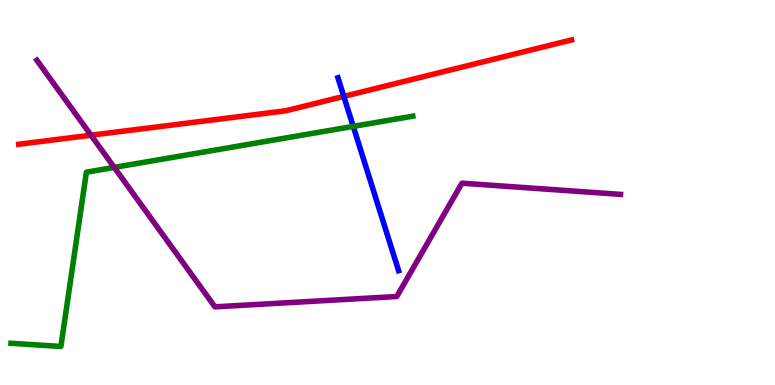[{'lines': ['blue', 'red'], 'intersections': [{'x': 4.44, 'y': 7.5}]}, {'lines': ['green', 'red'], 'intersections': []}, {'lines': ['purple', 'red'], 'intersections': [{'x': 1.17, 'y': 6.49}]}, {'lines': ['blue', 'green'], 'intersections': [{'x': 4.56, 'y': 6.72}]}, {'lines': ['blue', 'purple'], 'intersections': []}, {'lines': ['green', 'purple'], 'intersections': [{'x': 1.47, 'y': 5.65}]}]